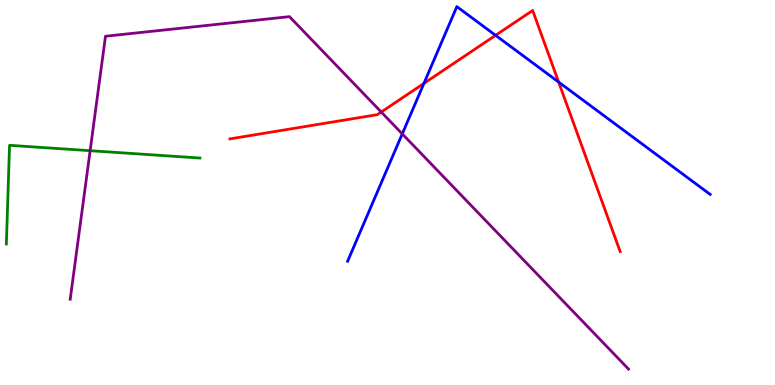[{'lines': ['blue', 'red'], 'intersections': [{'x': 5.47, 'y': 7.83}, {'x': 6.39, 'y': 9.08}, {'x': 7.21, 'y': 7.87}]}, {'lines': ['green', 'red'], 'intersections': []}, {'lines': ['purple', 'red'], 'intersections': [{'x': 4.92, 'y': 7.09}]}, {'lines': ['blue', 'green'], 'intersections': []}, {'lines': ['blue', 'purple'], 'intersections': [{'x': 5.19, 'y': 6.52}]}, {'lines': ['green', 'purple'], 'intersections': [{'x': 1.16, 'y': 6.09}]}]